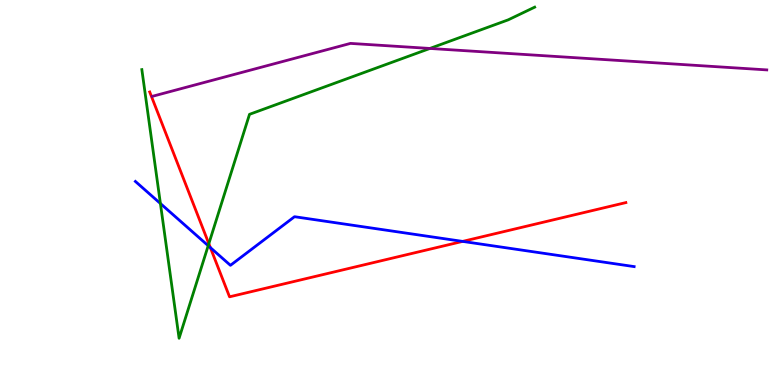[{'lines': ['blue', 'red'], 'intersections': [{'x': 2.71, 'y': 3.57}, {'x': 5.97, 'y': 3.73}]}, {'lines': ['green', 'red'], 'intersections': [{'x': 2.69, 'y': 3.67}]}, {'lines': ['purple', 'red'], 'intersections': []}, {'lines': ['blue', 'green'], 'intersections': [{'x': 2.07, 'y': 4.71}, {'x': 2.69, 'y': 3.62}]}, {'lines': ['blue', 'purple'], 'intersections': []}, {'lines': ['green', 'purple'], 'intersections': [{'x': 5.55, 'y': 8.74}]}]